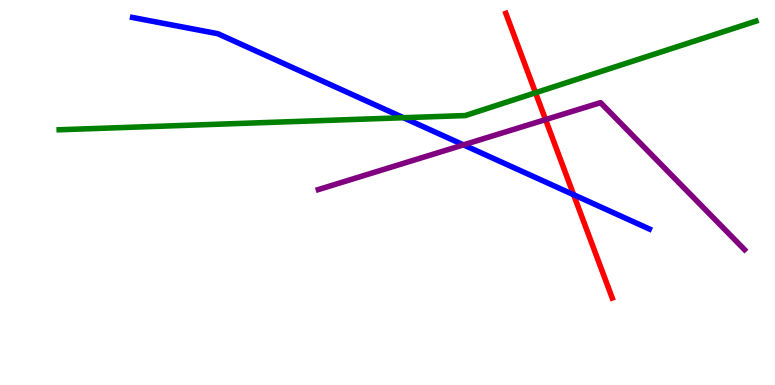[{'lines': ['blue', 'red'], 'intersections': [{'x': 7.4, 'y': 4.94}]}, {'lines': ['green', 'red'], 'intersections': [{'x': 6.91, 'y': 7.59}]}, {'lines': ['purple', 'red'], 'intersections': [{'x': 7.04, 'y': 6.89}]}, {'lines': ['blue', 'green'], 'intersections': [{'x': 5.21, 'y': 6.94}]}, {'lines': ['blue', 'purple'], 'intersections': [{'x': 5.98, 'y': 6.24}]}, {'lines': ['green', 'purple'], 'intersections': []}]